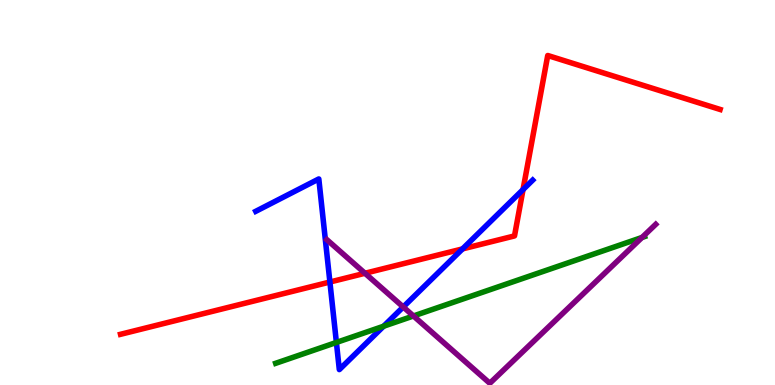[{'lines': ['blue', 'red'], 'intersections': [{'x': 4.26, 'y': 2.67}, {'x': 5.97, 'y': 3.53}, {'x': 6.75, 'y': 5.08}]}, {'lines': ['green', 'red'], 'intersections': []}, {'lines': ['purple', 'red'], 'intersections': [{'x': 4.71, 'y': 2.9}]}, {'lines': ['blue', 'green'], 'intersections': [{'x': 4.34, 'y': 1.11}, {'x': 4.95, 'y': 1.53}]}, {'lines': ['blue', 'purple'], 'intersections': [{'x': 5.2, 'y': 2.03}]}, {'lines': ['green', 'purple'], 'intersections': [{'x': 5.33, 'y': 1.79}, {'x': 8.28, 'y': 3.83}]}]